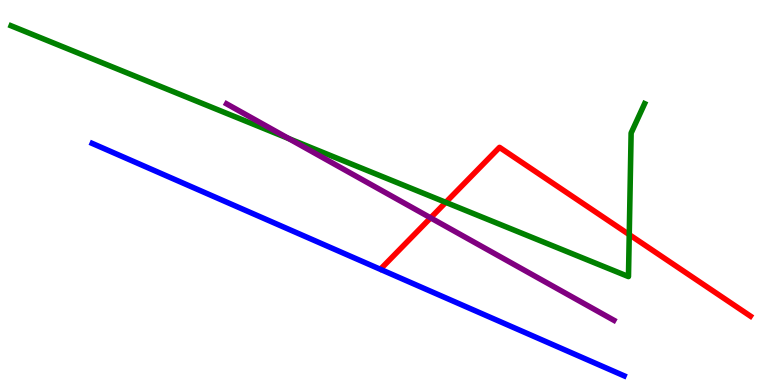[{'lines': ['blue', 'red'], 'intersections': []}, {'lines': ['green', 'red'], 'intersections': [{'x': 5.75, 'y': 4.74}, {'x': 8.12, 'y': 3.91}]}, {'lines': ['purple', 'red'], 'intersections': [{'x': 5.56, 'y': 4.34}]}, {'lines': ['blue', 'green'], 'intersections': []}, {'lines': ['blue', 'purple'], 'intersections': []}, {'lines': ['green', 'purple'], 'intersections': [{'x': 3.72, 'y': 6.4}]}]